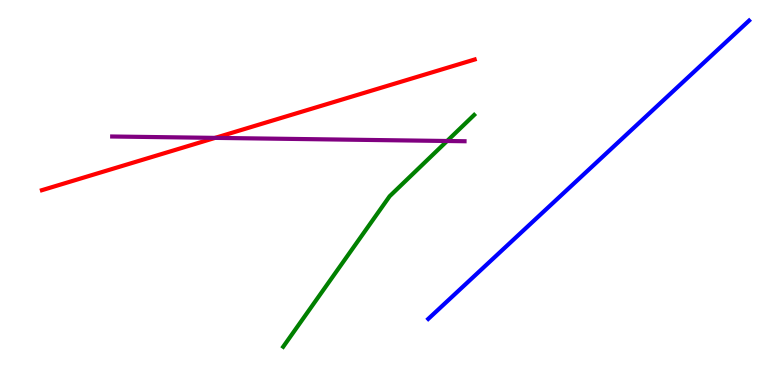[{'lines': ['blue', 'red'], 'intersections': []}, {'lines': ['green', 'red'], 'intersections': []}, {'lines': ['purple', 'red'], 'intersections': [{'x': 2.78, 'y': 6.42}]}, {'lines': ['blue', 'green'], 'intersections': []}, {'lines': ['blue', 'purple'], 'intersections': []}, {'lines': ['green', 'purple'], 'intersections': [{'x': 5.77, 'y': 6.34}]}]